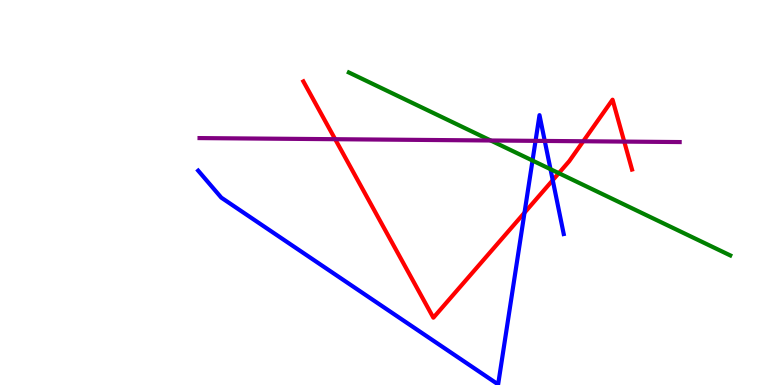[{'lines': ['blue', 'red'], 'intersections': [{'x': 6.77, 'y': 4.48}, {'x': 7.13, 'y': 5.32}]}, {'lines': ['green', 'red'], 'intersections': [{'x': 7.21, 'y': 5.5}]}, {'lines': ['purple', 'red'], 'intersections': [{'x': 4.32, 'y': 6.38}, {'x': 7.53, 'y': 6.33}, {'x': 8.05, 'y': 6.32}]}, {'lines': ['blue', 'green'], 'intersections': [{'x': 6.87, 'y': 5.83}, {'x': 7.1, 'y': 5.61}]}, {'lines': ['blue', 'purple'], 'intersections': [{'x': 6.91, 'y': 6.34}, {'x': 7.03, 'y': 6.34}]}, {'lines': ['green', 'purple'], 'intersections': [{'x': 6.33, 'y': 6.35}]}]